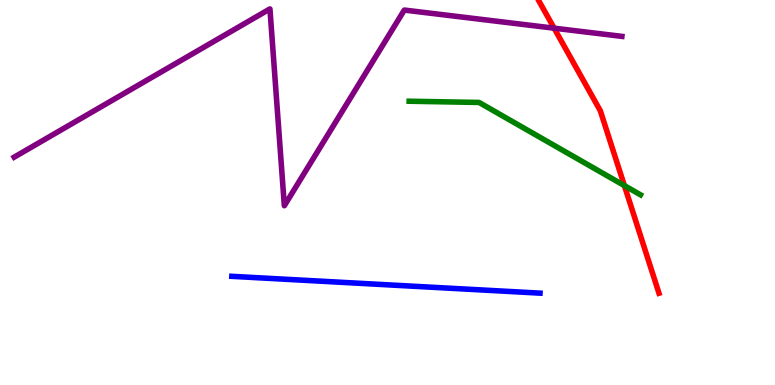[{'lines': ['blue', 'red'], 'intersections': []}, {'lines': ['green', 'red'], 'intersections': [{'x': 8.06, 'y': 5.18}]}, {'lines': ['purple', 'red'], 'intersections': [{'x': 7.15, 'y': 9.27}]}, {'lines': ['blue', 'green'], 'intersections': []}, {'lines': ['blue', 'purple'], 'intersections': []}, {'lines': ['green', 'purple'], 'intersections': []}]